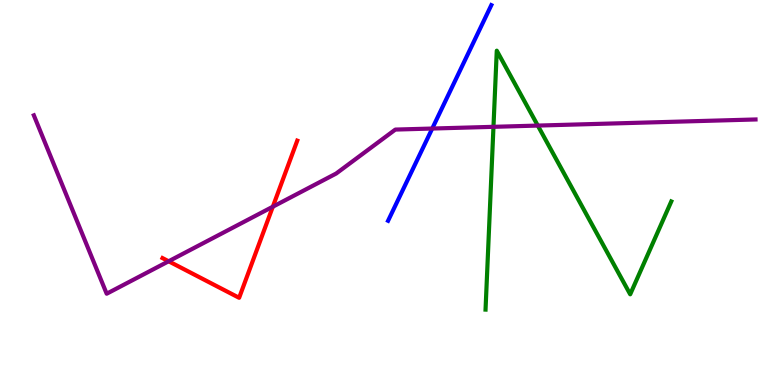[{'lines': ['blue', 'red'], 'intersections': []}, {'lines': ['green', 'red'], 'intersections': []}, {'lines': ['purple', 'red'], 'intersections': [{'x': 2.18, 'y': 3.21}, {'x': 3.52, 'y': 4.63}]}, {'lines': ['blue', 'green'], 'intersections': []}, {'lines': ['blue', 'purple'], 'intersections': [{'x': 5.58, 'y': 6.66}]}, {'lines': ['green', 'purple'], 'intersections': [{'x': 6.37, 'y': 6.71}, {'x': 6.94, 'y': 6.74}]}]